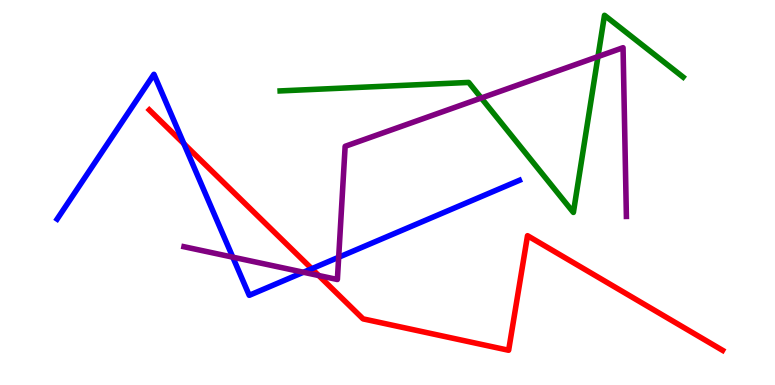[{'lines': ['blue', 'red'], 'intersections': [{'x': 2.37, 'y': 6.27}, {'x': 4.02, 'y': 3.02}]}, {'lines': ['green', 'red'], 'intersections': []}, {'lines': ['purple', 'red'], 'intersections': [{'x': 4.11, 'y': 2.84}]}, {'lines': ['blue', 'green'], 'intersections': []}, {'lines': ['blue', 'purple'], 'intersections': [{'x': 3.0, 'y': 3.32}, {'x': 3.92, 'y': 2.93}, {'x': 4.37, 'y': 3.32}]}, {'lines': ['green', 'purple'], 'intersections': [{'x': 6.21, 'y': 7.45}, {'x': 7.72, 'y': 8.53}]}]